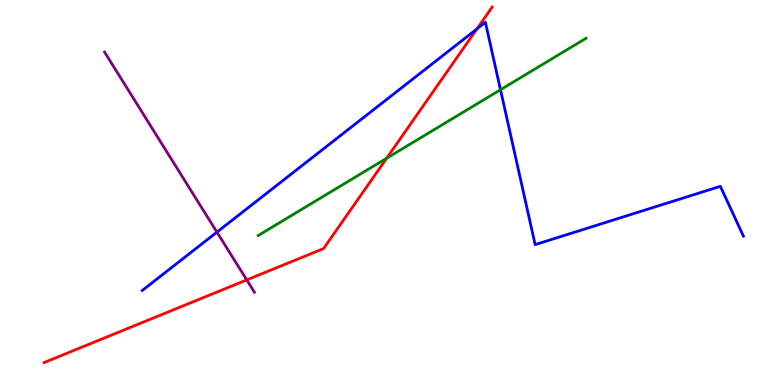[{'lines': ['blue', 'red'], 'intersections': [{'x': 6.15, 'y': 9.25}]}, {'lines': ['green', 'red'], 'intersections': [{'x': 4.99, 'y': 5.89}]}, {'lines': ['purple', 'red'], 'intersections': [{'x': 3.18, 'y': 2.73}]}, {'lines': ['blue', 'green'], 'intersections': [{'x': 6.46, 'y': 7.67}]}, {'lines': ['blue', 'purple'], 'intersections': [{'x': 2.8, 'y': 3.97}]}, {'lines': ['green', 'purple'], 'intersections': []}]